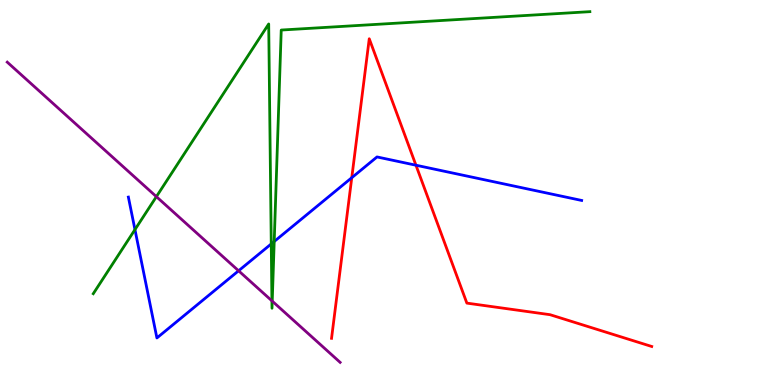[{'lines': ['blue', 'red'], 'intersections': [{'x': 4.54, 'y': 5.38}, {'x': 5.37, 'y': 5.71}]}, {'lines': ['green', 'red'], 'intersections': []}, {'lines': ['purple', 'red'], 'intersections': []}, {'lines': ['blue', 'green'], 'intersections': [{'x': 1.74, 'y': 4.04}, {'x': 3.5, 'y': 3.66}, {'x': 3.54, 'y': 3.73}]}, {'lines': ['blue', 'purple'], 'intersections': [{'x': 3.08, 'y': 2.97}]}, {'lines': ['green', 'purple'], 'intersections': [{'x': 2.02, 'y': 4.89}, {'x': 3.51, 'y': 2.19}, {'x': 3.51, 'y': 2.18}]}]